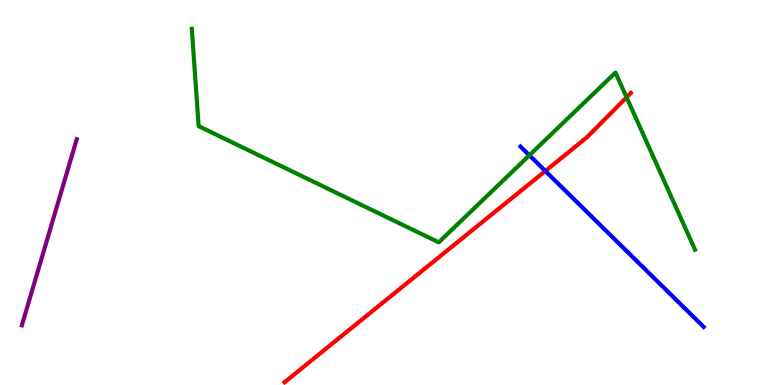[{'lines': ['blue', 'red'], 'intersections': [{'x': 7.04, 'y': 5.56}]}, {'lines': ['green', 'red'], 'intersections': [{'x': 8.08, 'y': 7.47}]}, {'lines': ['purple', 'red'], 'intersections': []}, {'lines': ['blue', 'green'], 'intersections': [{'x': 6.83, 'y': 5.97}]}, {'lines': ['blue', 'purple'], 'intersections': []}, {'lines': ['green', 'purple'], 'intersections': []}]